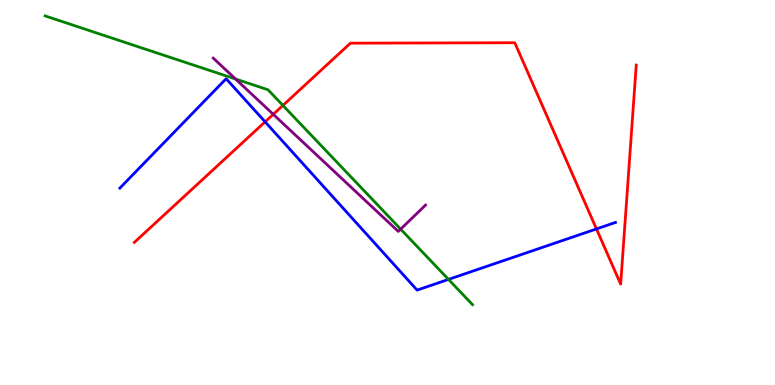[{'lines': ['blue', 'red'], 'intersections': [{'x': 3.42, 'y': 6.84}, {'x': 7.7, 'y': 4.05}]}, {'lines': ['green', 'red'], 'intersections': [{'x': 3.65, 'y': 7.26}]}, {'lines': ['purple', 'red'], 'intersections': [{'x': 3.53, 'y': 7.03}]}, {'lines': ['blue', 'green'], 'intersections': [{'x': 5.79, 'y': 2.74}]}, {'lines': ['blue', 'purple'], 'intersections': []}, {'lines': ['green', 'purple'], 'intersections': [{'x': 3.04, 'y': 7.95}, {'x': 5.17, 'y': 4.05}]}]